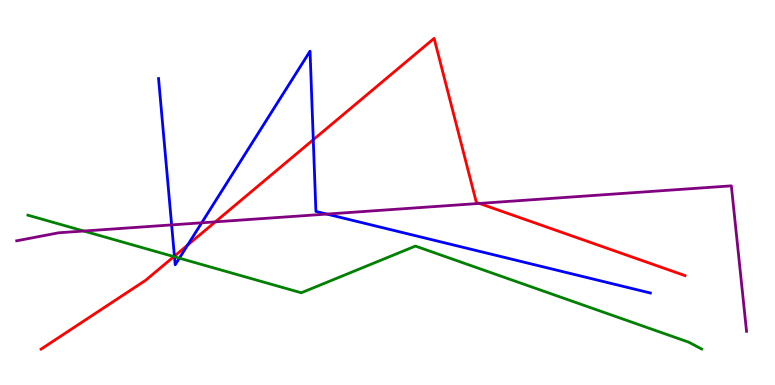[{'lines': ['blue', 'red'], 'intersections': [{'x': 2.25, 'y': 3.35}, {'x': 2.42, 'y': 3.63}, {'x': 4.04, 'y': 6.37}]}, {'lines': ['green', 'red'], 'intersections': [{'x': 2.24, 'y': 3.33}]}, {'lines': ['purple', 'red'], 'intersections': [{'x': 2.78, 'y': 4.24}, {'x': 6.19, 'y': 4.72}]}, {'lines': ['blue', 'green'], 'intersections': [{'x': 2.25, 'y': 3.33}, {'x': 2.31, 'y': 3.29}]}, {'lines': ['blue', 'purple'], 'intersections': [{'x': 2.21, 'y': 4.16}, {'x': 2.6, 'y': 4.21}, {'x': 4.22, 'y': 4.44}]}, {'lines': ['green', 'purple'], 'intersections': [{'x': 1.08, 'y': 4.0}]}]